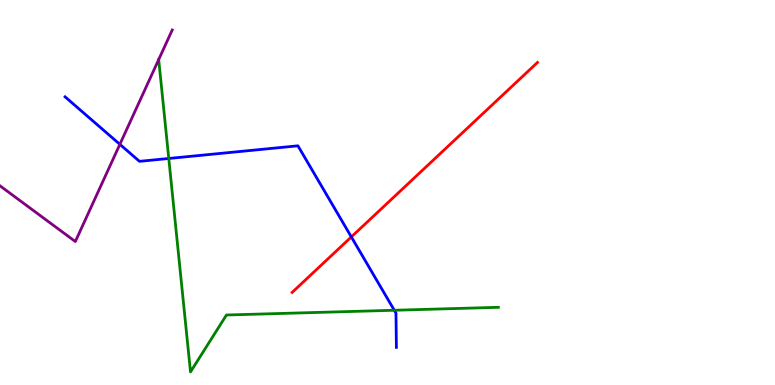[{'lines': ['blue', 'red'], 'intersections': [{'x': 4.53, 'y': 3.85}]}, {'lines': ['green', 'red'], 'intersections': []}, {'lines': ['purple', 'red'], 'intersections': []}, {'lines': ['blue', 'green'], 'intersections': [{'x': 2.18, 'y': 5.88}, {'x': 5.09, 'y': 1.94}]}, {'lines': ['blue', 'purple'], 'intersections': [{'x': 1.55, 'y': 6.25}]}, {'lines': ['green', 'purple'], 'intersections': []}]